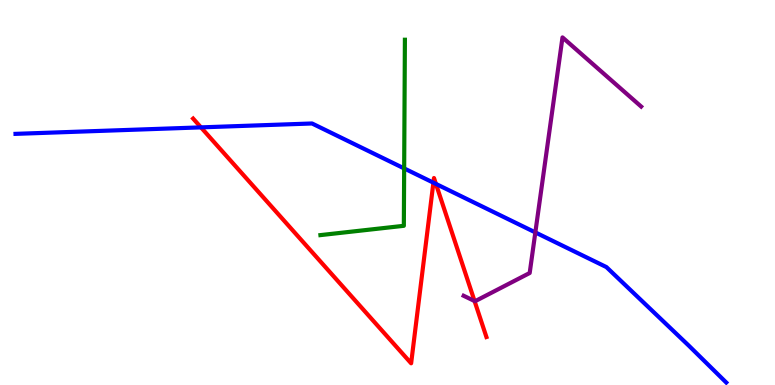[{'lines': ['blue', 'red'], 'intersections': [{'x': 2.59, 'y': 6.69}, {'x': 5.59, 'y': 5.26}, {'x': 5.62, 'y': 5.22}]}, {'lines': ['green', 'red'], 'intersections': []}, {'lines': ['purple', 'red'], 'intersections': [{'x': 6.12, 'y': 2.18}]}, {'lines': ['blue', 'green'], 'intersections': [{'x': 5.22, 'y': 5.63}]}, {'lines': ['blue', 'purple'], 'intersections': [{'x': 6.91, 'y': 3.96}]}, {'lines': ['green', 'purple'], 'intersections': []}]